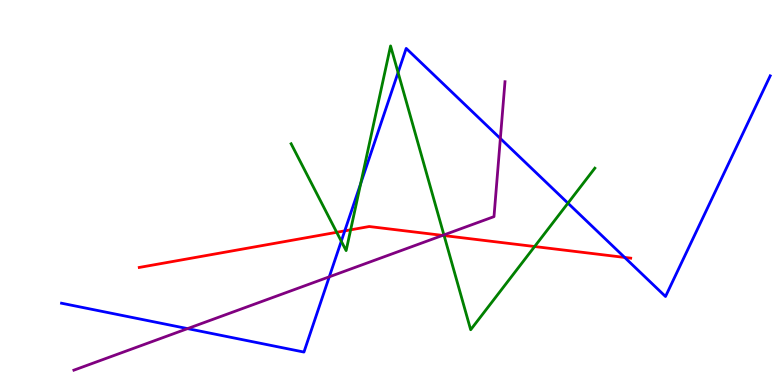[{'lines': ['blue', 'red'], 'intersections': [{'x': 4.45, 'y': 4.0}, {'x': 8.06, 'y': 3.31}]}, {'lines': ['green', 'red'], 'intersections': [{'x': 4.34, 'y': 3.97}, {'x': 4.52, 'y': 4.03}, {'x': 5.73, 'y': 3.88}, {'x': 6.9, 'y': 3.6}]}, {'lines': ['purple', 'red'], 'intersections': [{'x': 5.71, 'y': 3.89}]}, {'lines': ['blue', 'green'], 'intersections': [{'x': 4.4, 'y': 3.74}, {'x': 4.65, 'y': 5.23}, {'x': 5.14, 'y': 8.12}, {'x': 7.33, 'y': 4.72}]}, {'lines': ['blue', 'purple'], 'intersections': [{'x': 2.42, 'y': 1.46}, {'x': 4.25, 'y': 2.81}, {'x': 6.46, 'y': 6.4}]}, {'lines': ['green', 'purple'], 'intersections': [{'x': 5.73, 'y': 3.9}]}]